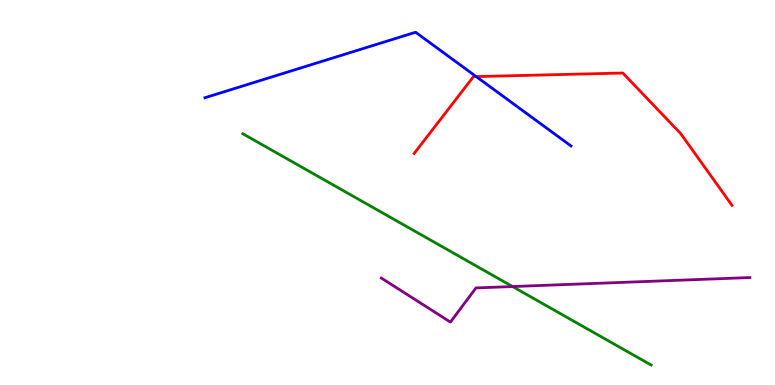[{'lines': ['blue', 'red'], 'intersections': [{'x': 6.14, 'y': 8.01}]}, {'lines': ['green', 'red'], 'intersections': []}, {'lines': ['purple', 'red'], 'intersections': []}, {'lines': ['blue', 'green'], 'intersections': []}, {'lines': ['blue', 'purple'], 'intersections': []}, {'lines': ['green', 'purple'], 'intersections': [{'x': 6.61, 'y': 2.56}]}]